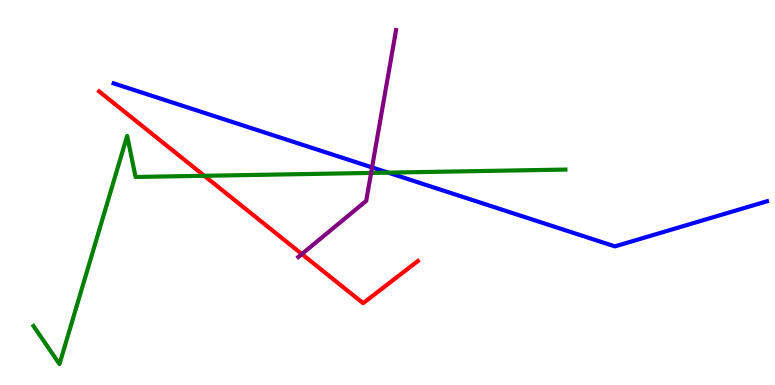[{'lines': ['blue', 'red'], 'intersections': []}, {'lines': ['green', 'red'], 'intersections': [{'x': 2.64, 'y': 5.43}]}, {'lines': ['purple', 'red'], 'intersections': [{'x': 3.9, 'y': 3.4}]}, {'lines': ['blue', 'green'], 'intersections': [{'x': 5.01, 'y': 5.52}]}, {'lines': ['blue', 'purple'], 'intersections': [{'x': 4.8, 'y': 5.65}]}, {'lines': ['green', 'purple'], 'intersections': [{'x': 4.79, 'y': 5.51}]}]